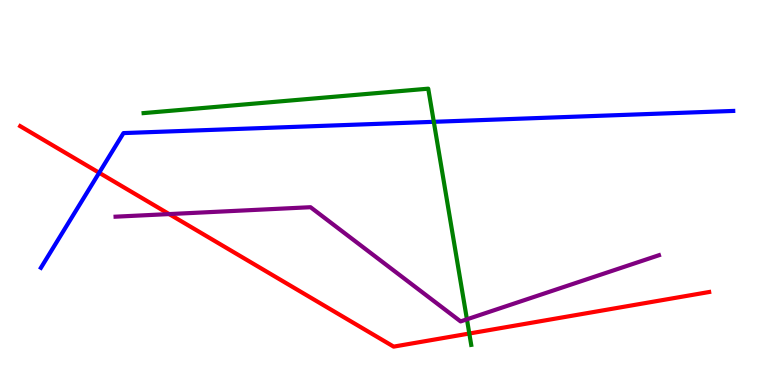[{'lines': ['blue', 'red'], 'intersections': [{'x': 1.28, 'y': 5.51}]}, {'lines': ['green', 'red'], 'intersections': [{'x': 6.06, 'y': 1.34}]}, {'lines': ['purple', 'red'], 'intersections': [{'x': 2.18, 'y': 4.44}]}, {'lines': ['blue', 'green'], 'intersections': [{'x': 5.6, 'y': 6.84}]}, {'lines': ['blue', 'purple'], 'intersections': []}, {'lines': ['green', 'purple'], 'intersections': [{'x': 6.02, 'y': 1.71}]}]